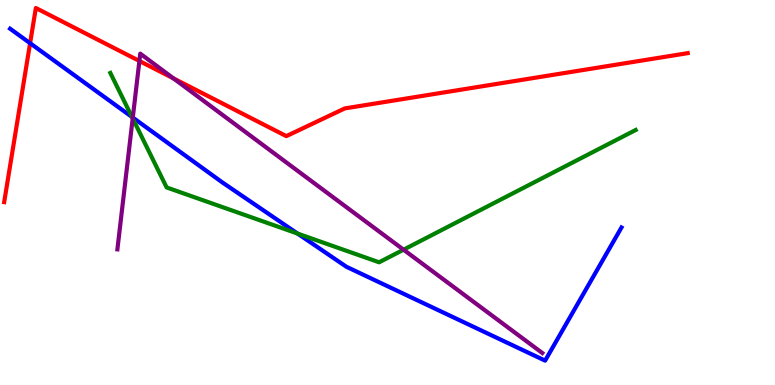[{'lines': ['blue', 'red'], 'intersections': [{'x': 0.388, 'y': 8.88}]}, {'lines': ['green', 'red'], 'intersections': []}, {'lines': ['purple', 'red'], 'intersections': [{'x': 1.8, 'y': 8.42}, {'x': 2.24, 'y': 7.96}]}, {'lines': ['blue', 'green'], 'intersections': [{'x': 1.7, 'y': 6.96}, {'x': 3.84, 'y': 3.93}]}, {'lines': ['blue', 'purple'], 'intersections': [{'x': 1.71, 'y': 6.95}]}, {'lines': ['green', 'purple'], 'intersections': [{'x': 1.71, 'y': 6.92}, {'x': 5.21, 'y': 3.51}]}]